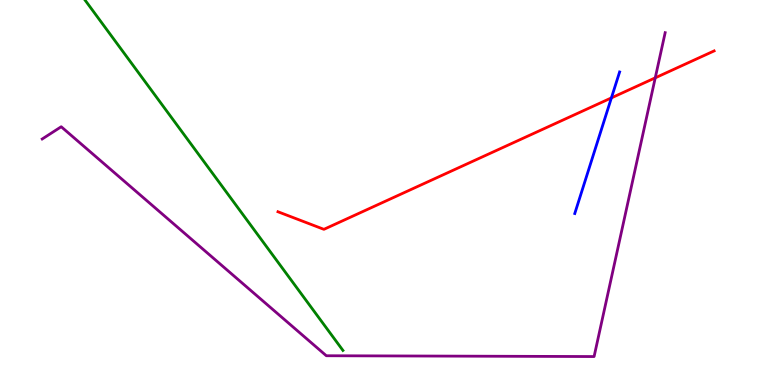[{'lines': ['blue', 'red'], 'intersections': [{'x': 7.89, 'y': 7.46}]}, {'lines': ['green', 'red'], 'intersections': []}, {'lines': ['purple', 'red'], 'intersections': [{'x': 8.45, 'y': 7.98}]}, {'lines': ['blue', 'green'], 'intersections': []}, {'lines': ['blue', 'purple'], 'intersections': []}, {'lines': ['green', 'purple'], 'intersections': []}]